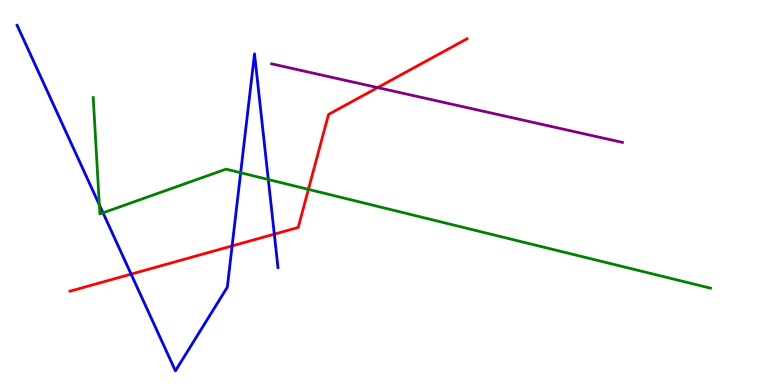[{'lines': ['blue', 'red'], 'intersections': [{'x': 1.69, 'y': 2.88}, {'x': 3.0, 'y': 3.61}, {'x': 3.54, 'y': 3.92}]}, {'lines': ['green', 'red'], 'intersections': [{'x': 3.98, 'y': 5.08}]}, {'lines': ['purple', 'red'], 'intersections': [{'x': 4.87, 'y': 7.72}]}, {'lines': ['blue', 'green'], 'intersections': [{'x': 1.28, 'y': 4.68}, {'x': 1.33, 'y': 4.47}, {'x': 3.11, 'y': 5.51}, {'x': 3.46, 'y': 5.34}]}, {'lines': ['blue', 'purple'], 'intersections': []}, {'lines': ['green', 'purple'], 'intersections': []}]